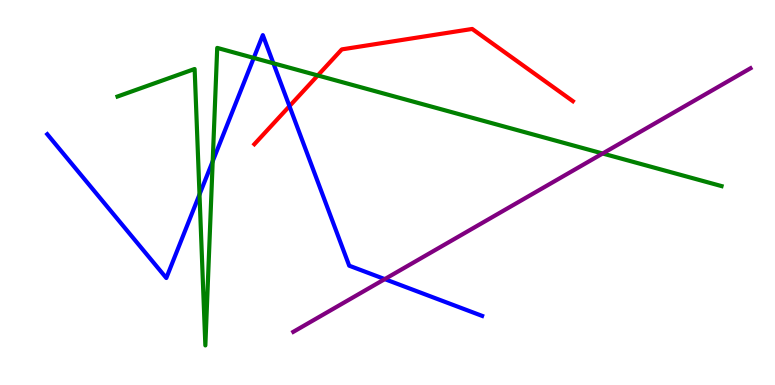[{'lines': ['blue', 'red'], 'intersections': [{'x': 3.73, 'y': 7.24}]}, {'lines': ['green', 'red'], 'intersections': [{'x': 4.1, 'y': 8.04}]}, {'lines': ['purple', 'red'], 'intersections': []}, {'lines': ['blue', 'green'], 'intersections': [{'x': 2.57, 'y': 4.95}, {'x': 2.74, 'y': 5.81}, {'x': 3.27, 'y': 8.5}, {'x': 3.53, 'y': 8.36}]}, {'lines': ['blue', 'purple'], 'intersections': [{'x': 4.96, 'y': 2.75}]}, {'lines': ['green', 'purple'], 'intersections': [{'x': 7.78, 'y': 6.01}]}]